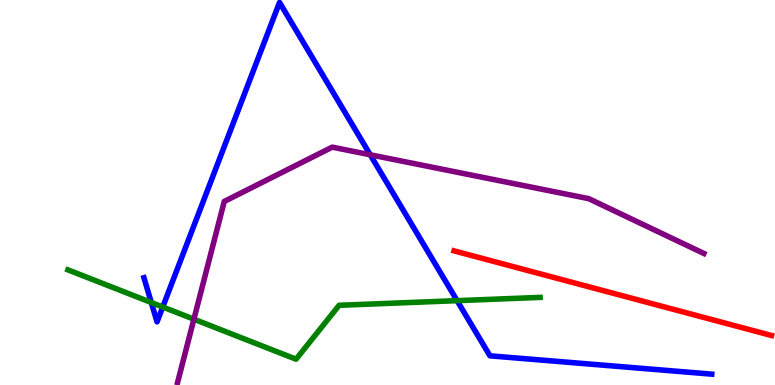[{'lines': ['blue', 'red'], 'intersections': []}, {'lines': ['green', 'red'], 'intersections': []}, {'lines': ['purple', 'red'], 'intersections': []}, {'lines': ['blue', 'green'], 'intersections': [{'x': 1.95, 'y': 2.14}, {'x': 2.1, 'y': 2.03}, {'x': 5.9, 'y': 2.19}]}, {'lines': ['blue', 'purple'], 'intersections': [{'x': 4.78, 'y': 5.98}]}, {'lines': ['green', 'purple'], 'intersections': [{'x': 2.5, 'y': 1.71}]}]